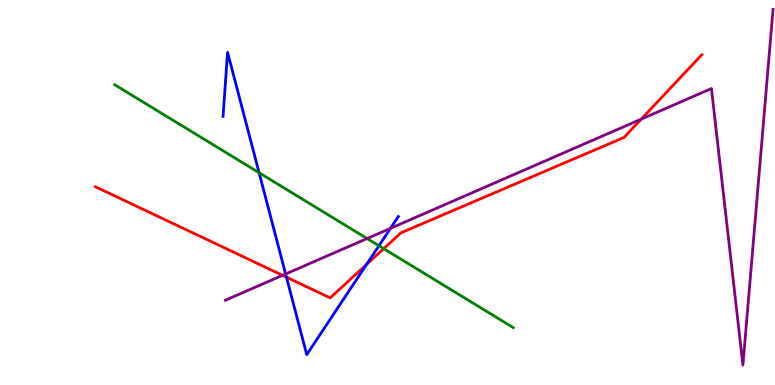[{'lines': ['blue', 'red'], 'intersections': [{'x': 3.7, 'y': 2.8}, {'x': 4.73, 'y': 3.13}]}, {'lines': ['green', 'red'], 'intersections': [{'x': 4.95, 'y': 3.54}]}, {'lines': ['purple', 'red'], 'intersections': [{'x': 3.65, 'y': 2.85}, {'x': 8.27, 'y': 6.91}]}, {'lines': ['blue', 'green'], 'intersections': [{'x': 3.34, 'y': 5.51}, {'x': 4.89, 'y': 3.62}]}, {'lines': ['blue', 'purple'], 'intersections': [{'x': 3.69, 'y': 2.88}, {'x': 5.04, 'y': 4.07}]}, {'lines': ['green', 'purple'], 'intersections': [{'x': 4.74, 'y': 3.8}]}]